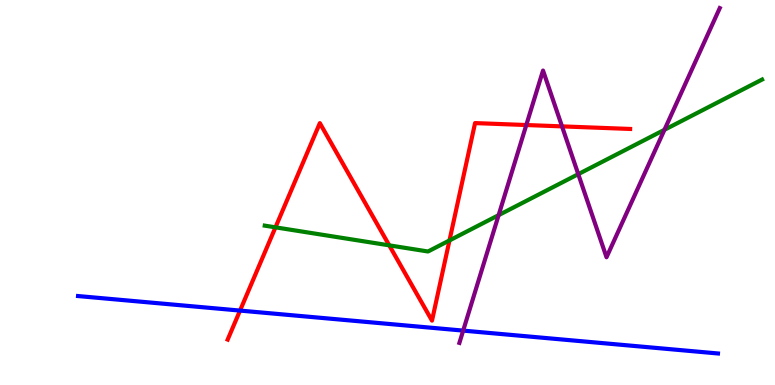[{'lines': ['blue', 'red'], 'intersections': [{'x': 3.1, 'y': 1.93}]}, {'lines': ['green', 'red'], 'intersections': [{'x': 3.55, 'y': 4.1}, {'x': 5.02, 'y': 3.63}, {'x': 5.8, 'y': 3.75}]}, {'lines': ['purple', 'red'], 'intersections': [{'x': 6.79, 'y': 6.75}, {'x': 7.25, 'y': 6.72}]}, {'lines': ['blue', 'green'], 'intersections': []}, {'lines': ['blue', 'purple'], 'intersections': [{'x': 5.98, 'y': 1.41}]}, {'lines': ['green', 'purple'], 'intersections': [{'x': 6.43, 'y': 4.41}, {'x': 7.46, 'y': 5.48}, {'x': 8.57, 'y': 6.63}]}]